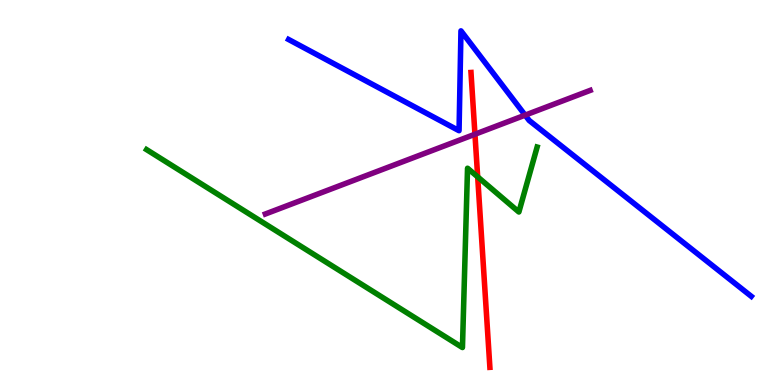[{'lines': ['blue', 'red'], 'intersections': []}, {'lines': ['green', 'red'], 'intersections': [{'x': 6.16, 'y': 5.41}]}, {'lines': ['purple', 'red'], 'intersections': [{'x': 6.13, 'y': 6.51}]}, {'lines': ['blue', 'green'], 'intersections': []}, {'lines': ['blue', 'purple'], 'intersections': [{'x': 6.78, 'y': 7.01}]}, {'lines': ['green', 'purple'], 'intersections': []}]